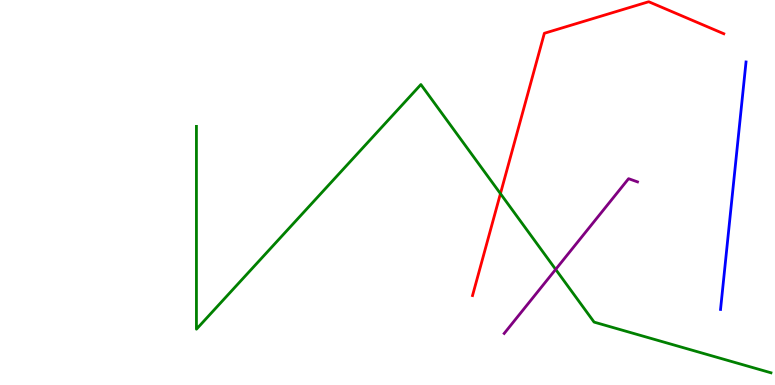[{'lines': ['blue', 'red'], 'intersections': []}, {'lines': ['green', 'red'], 'intersections': [{'x': 6.46, 'y': 4.97}]}, {'lines': ['purple', 'red'], 'intersections': []}, {'lines': ['blue', 'green'], 'intersections': []}, {'lines': ['blue', 'purple'], 'intersections': []}, {'lines': ['green', 'purple'], 'intersections': [{'x': 7.17, 'y': 3.0}]}]